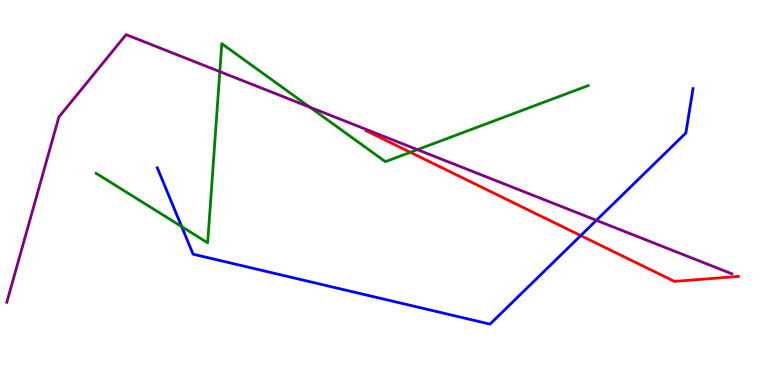[{'lines': ['blue', 'red'], 'intersections': [{'x': 7.49, 'y': 3.88}]}, {'lines': ['green', 'red'], 'intersections': [{'x': 5.29, 'y': 6.04}]}, {'lines': ['purple', 'red'], 'intersections': []}, {'lines': ['blue', 'green'], 'intersections': [{'x': 2.34, 'y': 4.11}]}, {'lines': ['blue', 'purple'], 'intersections': [{'x': 7.7, 'y': 4.28}]}, {'lines': ['green', 'purple'], 'intersections': [{'x': 2.84, 'y': 8.14}, {'x': 4.0, 'y': 7.22}, {'x': 5.39, 'y': 6.11}]}]